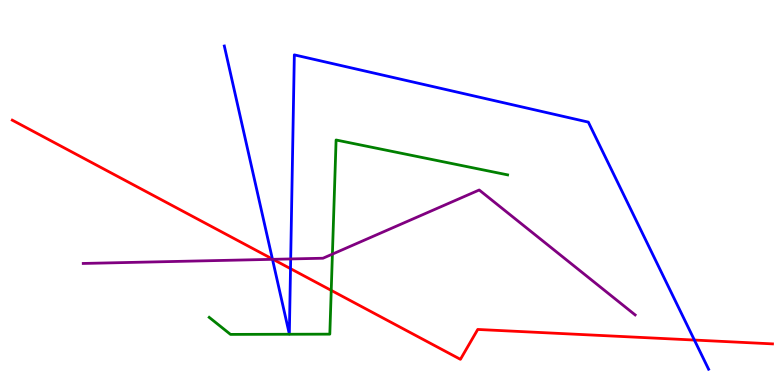[{'lines': ['blue', 'red'], 'intersections': [{'x': 3.51, 'y': 3.27}, {'x': 3.75, 'y': 3.02}, {'x': 8.96, 'y': 1.17}]}, {'lines': ['green', 'red'], 'intersections': [{'x': 4.27, 'y': 2.46}]}, {'lines': ['purple', 'red'], 'intersections': [{'x': 3.52, 'y': 3.26}]}, {'lines': ['blue', 'green'], 'intersections': []}, {'lines': ['blue', 'purple'], 'intersections': [{'x': 3.52, 'y': 3.26}, {'x': 3.75, 'y': 3.27}]}, {'lines': ['green', 'purple'], 'intersections': [{'x': 4.29, 'y': 3.4}]}]